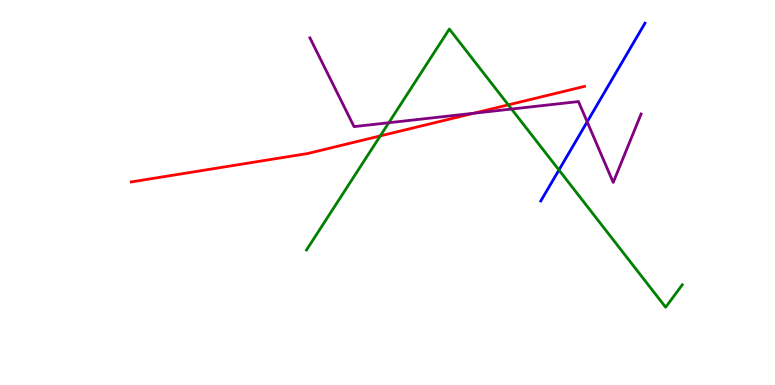[{'lines': ['blue', 'red'], 'intersections': []}, {'lines': ['green', 'red'], 'intersections': [{'x': 4.91, 'y': 6.47}, {'x': 6.56, 'y': 7.28}]}, {'lines': ['purple', 'red'], 'intersections': [{'x': 6.11, 'y': 7.06}]}, {'lines': ['blue', 'green'], 'intersections': [{'x': 7.21, 'y': 5.58}]}, {'lines': ['blue', 'purple'], 'intersections': [{'x': 7.58, 'y': 6.84}]}, {'lines': ['green', 'purple'], 'intersections': [{'x': 5.02, 'y': 6.81}, {'x': 6.6, 'y': 7.17}]}]